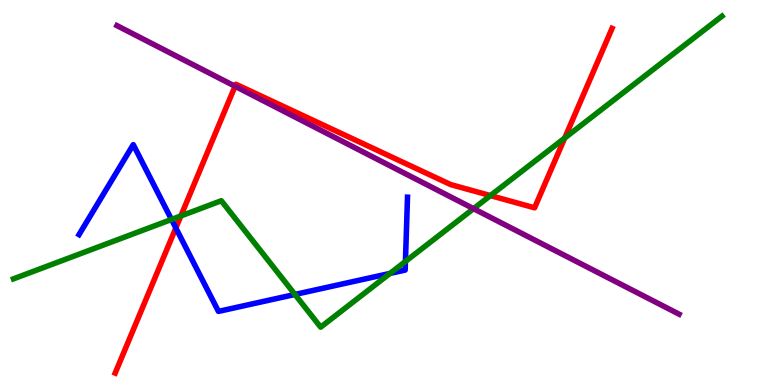[{'lines': ['blue', 'red'], 'intersections': [{'x': 2.27, 'y': 4.08}]}, {'lines': ['green', 'red'], 'intersections': [{'x': 2.33, 'y': 4.39}, {'x': 6.33, 'y': 4.92}, {'x': 7.29, 'y': 6.41}]}, {'lines': ['purple', 'red'], 'intersections': [{'x': 3.03, 'y': 7.76}]}, {'lines': ['blue', 'green'], 'intersections': [{'x': 2.21, 'y': 4.3}, {'x': 3.81, 'y': 2.35}, {'x': 5.03, 'y': 2.9}, {'x': 5.23, 'y': 3.21}]}, {'lines': ['blue', 'purple'], 'intersections': []}, {'lines': ['green', 'purple'], 'intersections': [{'x': 6.11, 'y': 4.58}]}]